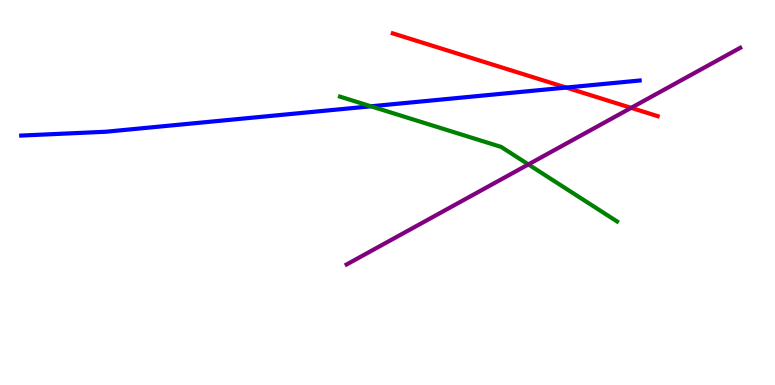[{'lines': ['blue', 'red'], 'intersections': [{'x': 7.31, 'y': 7.73}]}, {'lines': ['green', 'red'], 'intersections': []}, {'lines': ['purple', 'red'], 'intersections': [{'x': 8.14, 'y': 7.2}]}, {'lines': ['blue', 'green'], 'intersections': [{'x': 4.79, 'y': 7.24}]}, {'lines': ['blue', 'purple'], 'intersections': []}, {'lines': ['green', 'purple'], 'intersections': [{'x': 6.82, 'y': 5.73}]}]